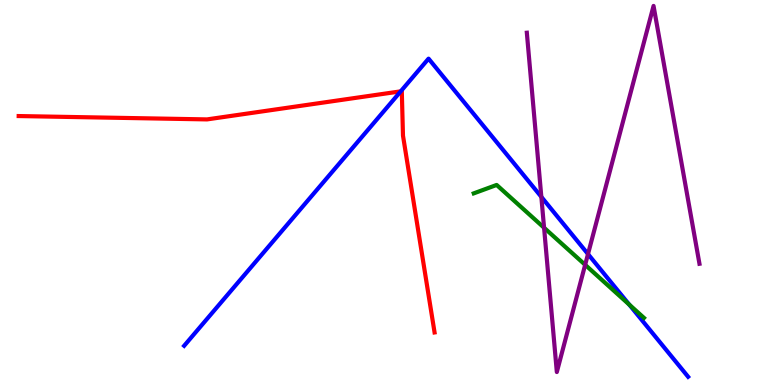[{'lines': ['blue', 'red'], 'intersections': [{'x': 5.17, 'y': 7.63}]}, {'lines': ['green', 'red'], 'intersections': []}, {'lines': ['purple', 'red'], 'intersections': []}, {'lines': ['blue', 'green'], 'intersections': [{'x': 8.12, 'y': 2.09}]}, {'lines': ['blue', 'purple'], 'intersections': [{'x': 6.99, 'y': 4.89}, {'x': 7.59, 'y': 3.4}]}, {'lines': ['green', 'purple'], 'intersections': [{'x': 7.02, 'y': 4.08}, {'x': 7.55, 'y': 3.12}]}]